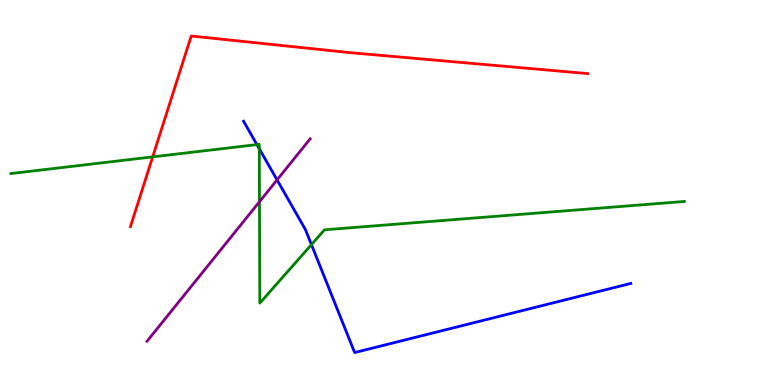[{'lines': ['blue', 'red'], 'intersections': []}, {'lines': ['green', 'red'], 'intersections': [{'x': 1.97, 'y': 5.93}]}, {'lines': ['purple', 'red'], 'intersections': []}, {'lines': ['blue', 'green'], 'intersections': [{'x': 3.32, 'y': 6.24}, {'x': 3.35, 'y': 6.14}, {'x': 4.02, 'y': 3.65}]}, {'lines': ['blue', 'purple'], 'intersections': [{'x': 3.58, 'y': 5.33}]}, {'lines': ['green', 'purple'], 'intersections': [{'x': 3.35, 'y': 4.76}]}]